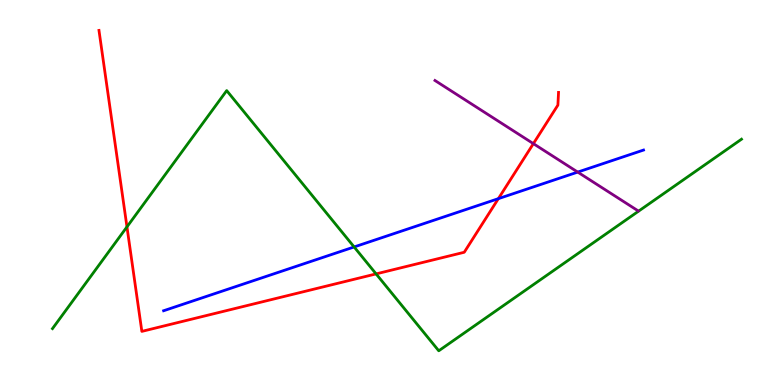[{'lines': ['blue', 'red'], 'intersections': [{'x': 6.43, 'y': 4.84}]}, {'lines': ['green', 'red'], 'intersections': [{'x': 1.64, 'y': 4.11}, {'x': 4.85, 'y': 2.89}]}, {'lines': ['purple', 'red'], 'intersections': [{'x': 6.88, 'y': 6.27}]}, {'lines': ['blue', 'green'], 'intersections': [{'x': 4.57, 'y': 3.59}]}, {'lines': ['blue', 'purple'], 'intersections': [{'x': 7.45, 'y': 5.53}]}, {'lines': ['green', 'purple'], 'intersections': []}]